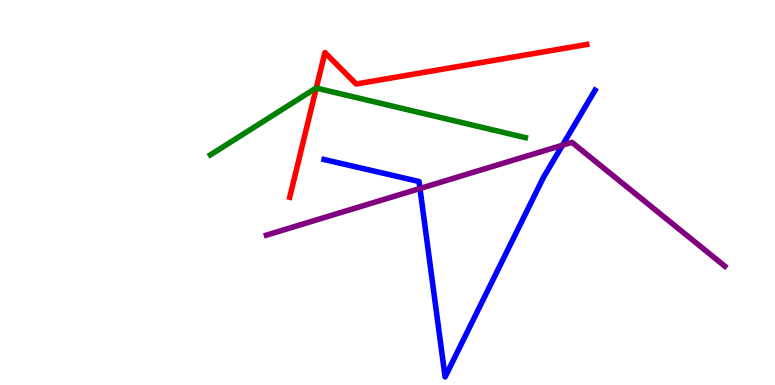[{'lines': ['blue', 'red'], 'intersections': []}, {'lines': ['green', 'red'], 'intersections': [{'x': 4.08, 'y': 7.71}]}, {'lines': ['purple', 'red'], 'intersections': []}, {'lines': ['blue', 'green'], 'intersections': []}, {'lines': ['blue', 'purple'], 'intersections': [{'x': 5.42, 'y': 5.1}, {'x': 7.26, 'y': 6.23}]}, {'lines': ['green', 'purple'], 'intersections': []}]